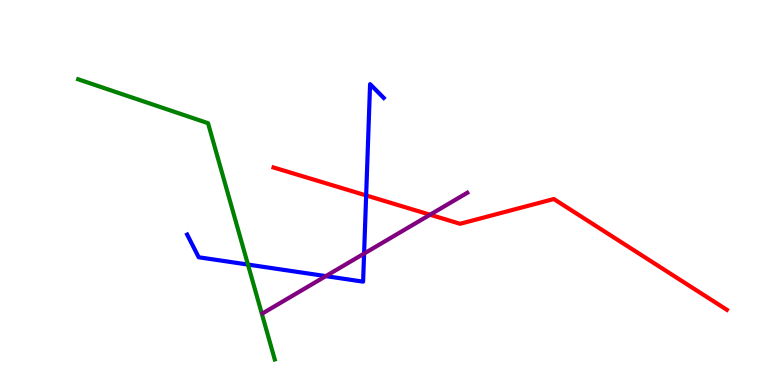[{'lines': ['blue', 'red'], 'intersections': [{'x': 4.72, 'y': 4.92}]}, {'lines': ['green', 'red'], 'intersections': []}, {'lines': ['purple', 'red'], 'intersections': [{'x': 5.55, 'y': 4.42}]}, {'lines': ['blue', 'green'], 'intersections': [{'x': 3.2, 'y': 3.13}]}, {'lines': ['blue', 'purple'], 'intersections': [{'x': 4.2, 'y': 2.83}, {'x': 4.7, 'y': 3.41}]}, {'lines': ['green', 'purple'], 'intersections': []}]